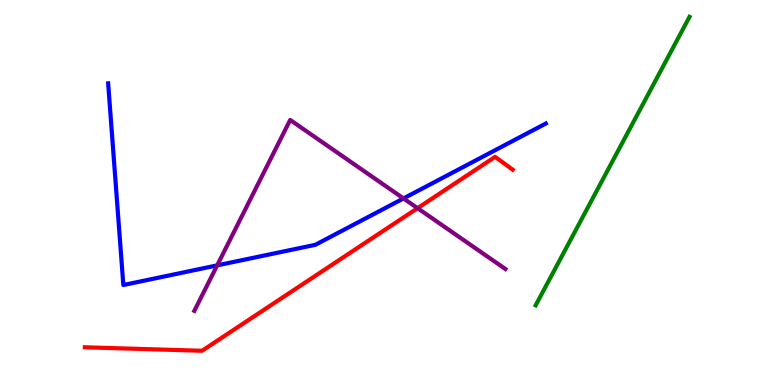[{'lines': ['blue', 'red'], 'intersections': []}, {'lines': ['green', 'red'], 'intersections': []}, {'lines': ['purple', 'red'], 'intersections': [{'x': 5.39, 'y': 4.59}]}, {'lines': ['blue', 'green'], 'intersections': []}, {'lines': ['blue', 'purple'], 'intersections': [{'x': 2.8, 'y': 3.11}, {'x': 5.21, 'y': 4.85}]}, {'lines': ['green', 'purple'], 'intersections': []}]